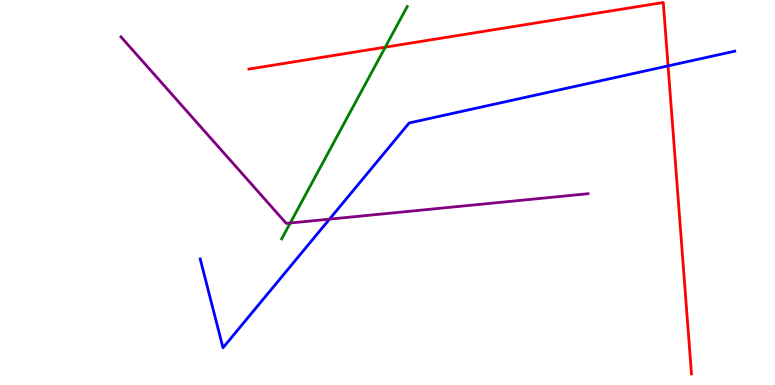[{'lines': ['blue', 'red'], 'intersections': [{'x': 8.62, 'y': 8.29}]}, {'lines': ['green', 'red'], 'intersections': [{'x': 4.97, 'y': 8.77}]}, {'lines': ['purple', 'red'], 'intersections': []}, {'lines': ['blue', 'green'], 'intersections': []}, {'lines': ['blue', 'purple'], 'intersections': [{'x': 4.25, 'y': 4.31}]}, {'lines': ['green', 'purple'], 'intersections': [{'x': 3.75, 'y': 4.21}]}]